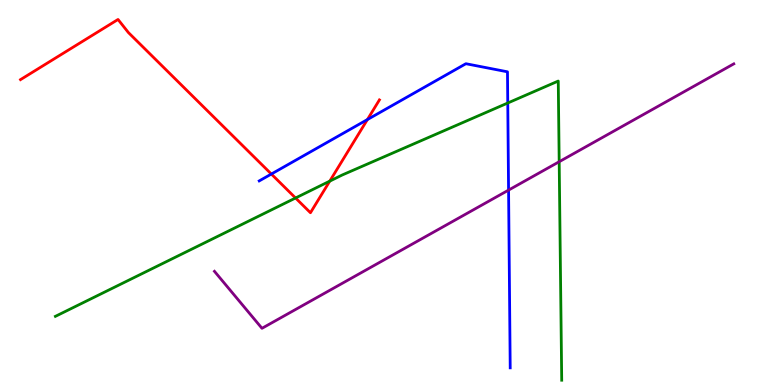[{'lines': ['blue', 'red'], 'intersections': [{'x': 3.5, 'y': 5.48}, {'x': 4.74, 'y': 6.89}]}, {'lines': ['green', 'red'], 'intersections': [{'x': 3.81, 'y': 4.86}, {'x': 4.26, 'y': 5.3}]}, {'lines': ['purple', 'red'], 'intersections': []}, {'lines': ['blue', 'green'], 'intersections': [{'x': 6.55, 'y': 7.32}]}, {'lines': ['blue', 'purple'], 'intersections': [{'x': 6.56, 'y': 5.06}]}, {'lines': ['green', 'purple'], 'intersections': [{'x': 7.22, 'y': 5.8}]}]